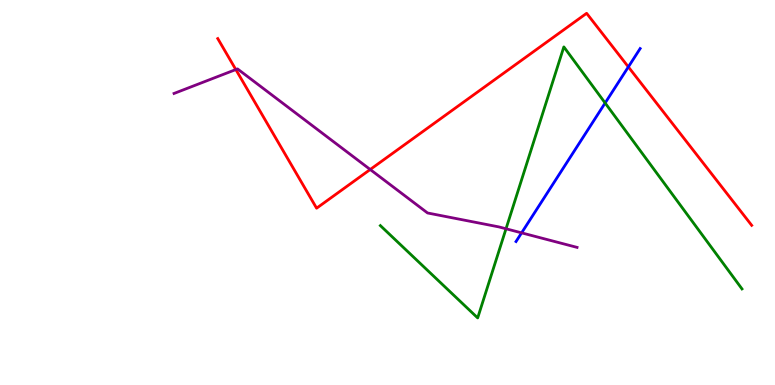[{'lines': ['blue', 'red'], 'intersections': [{'x': 8.11, 'y': 8.26}]}, {'lines': ['green', 'red'], 'intersections': []}, {'lines': ['purple', 'red'], 'intersections': [{'x': 3.04, 'y': 8.19}, {'x': 4.78, 'y': 5.6}]}, {'lines': ['blue', 'green'], 'intersections': [{'x': 7.81, 'y': 7.32}]}, {'lines': ['blue', 'purple'], 'intersections': [{'x': 6.73, 'y': 3.95}]}, {'lines': ['green', 'purple'], 'intersections': [{'x': 6.53, 'y': 4.06}]}]